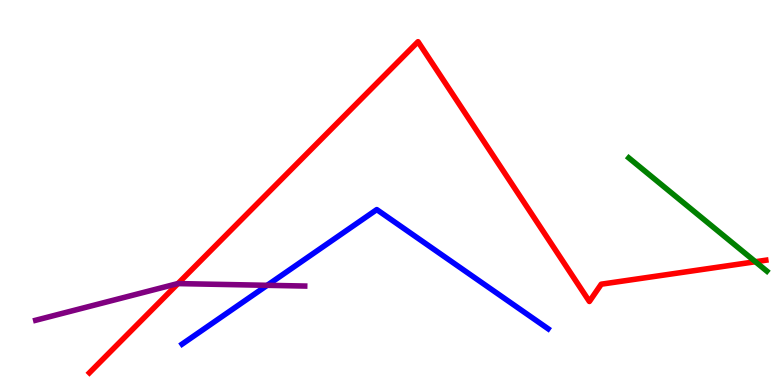[{'lines': ['blue', 'red'], 'intersections': []}, {'lines': ['green', 'red'], 'intersections': [{'x': 9.75, 'y': 3.2}]}, {'lines': ['purple', 'red'], 'intersections': [{'x': 2.3, 'y': 2.63}]}, {'lines': ['blue', 'green'], 'intersections': []}, {'lines': ['blue', 'purple'], 'intersections': [{'x': 3.45, 'y': 2.59}]}, {'lines': ['green', 'purple'], 'intersections': []}]